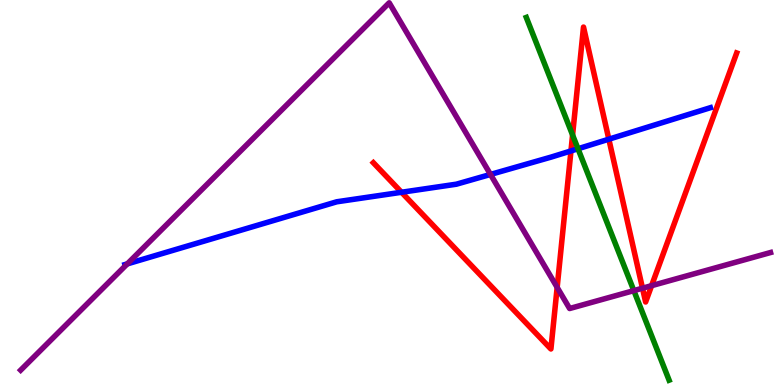[{'lines': ['blue', 'red'], 'intersections': [{'x': 5.18, 'y': 5.01}, {'x': 7.37, 'y': 6.08}, {'x': 7.86, 'y': 6.38}]}, {'lines': ['green', 'red'], 'intersections': [{'x': 7.39, 'y': 6.49}]}, {'lines': ['purple', 'red'], 'intersections': [{'x': 7.19, 'y': 2.54}, {'x': 8.29, 'y': 2.51}, {'x': 8.41, 'y': 2.58}]}, {'lines': ['blue', 'green'], 'intersections': [{'x': 7.46, 'y': 6.14}]}, {'lines': ['blue', 'purple'], 'intersections': [{'x': 1.64, 'y': 3.15}, {'x': 6.33, 'y': 5.47}]}, {'lines': ['green', 'purple'], 'intersections': [{'x': 8.18, 'y': 2.45}]}]